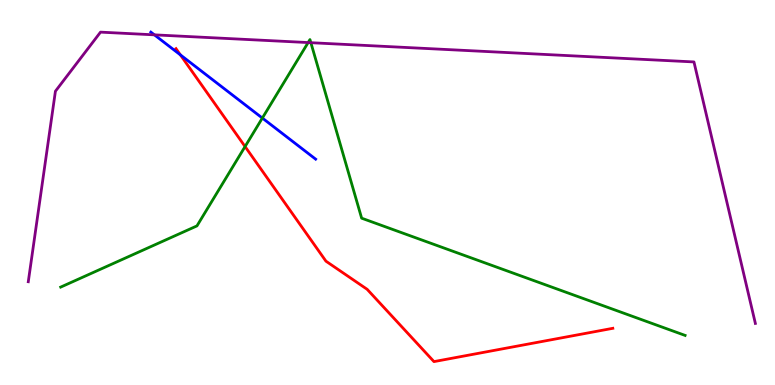[{'lines': ['blue', 'red'], 'intersections': [{'x': 2.33, 'y': 8.57}]}, {'lines': ['green', 'red'], 'intersections': [{'x': 3.16, 'y': 6.19}]}, {'lines': ['purple', 'red'], 'intersections': []}, {'lines': ['blue', 'green'], 'intersections': [{'x': 3.39, 'y': 6.93}]}, {'lines': ['blue', 'purple'], 'intersections': [{'x': 1.99, 'y': 9.09}]}, {'lines': ['green', 'purple'], 'intersections': [{'x': 3.98, 'y': 8.89}, {'x': 4.01, 'y': 8.89}]}]